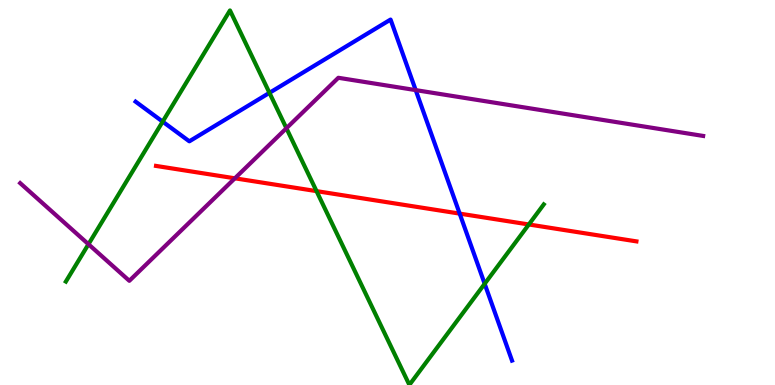[{'lines': ['blue', 'red'], 'intersections': [{'x': 5.93, 'y': 4.45}]}, {'lines': ['green', 'red'], 'intersections': [{'x': 4.08, 'y': 5.04}, {'x': 6.82, 'y': 4.17}]}, {'lines': ['purple', 'red'], 'intersections': [{'x': 3.03, 'y': 5.37}]}, {'lines': ['blue', 'green'], 'intersections': [{'x': 2.1, 'y': 6.84}, {'x': 3.48, 'y': 7.59}, {'x': 6.25, 'y': 2.63}]}, {'lines': ['blue', 'purple'], 'intersections': [{'x': 5.36, 'y': 7.66}]}, {'lines': ['green', 'purple'], 'intersections': [{'x': 1.14, 'y': 3.66}, {'x': 3.7, 'y': 6.67}]}]